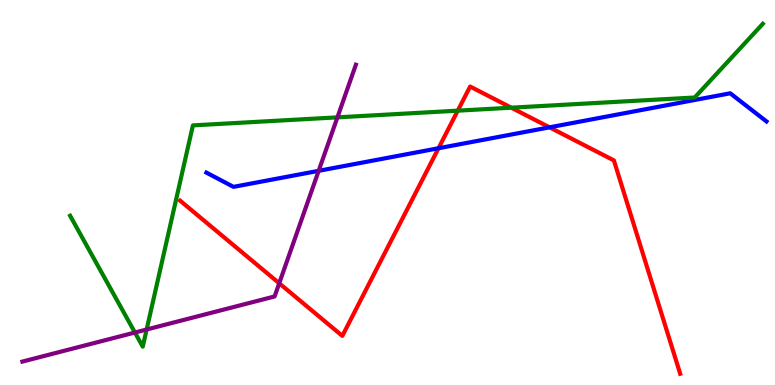[{'lines': ['blue', 'red'], 'intersections': [{'x': 5.66, 'y': 6.15}, {'x': 7.09, 'y': 6.69}]}, {'lines': ['green', 'red'], 'intersections': [{'x': 5.91, 'y': 7.13}, {'x': 6.6, 'y': 7.2}]}, {'lines': ['purple', 'red'], 'intersections': [{'x': 3.6, 'y': 2.64}]}, {'lines': ['blue', 'green'], 'intersections': []}, {'lines': ['blue', 'purple'], 'intersections': [{'x': 4.11, 'y': 5.56}]}, {'lines': ['green', 'purple'], 'intersections': [{'x': 1.74, 'y': 1.36}, {'x': 1.89, 'y': 1.44}, {'x': 4.35, 'y': 6.95}]}]